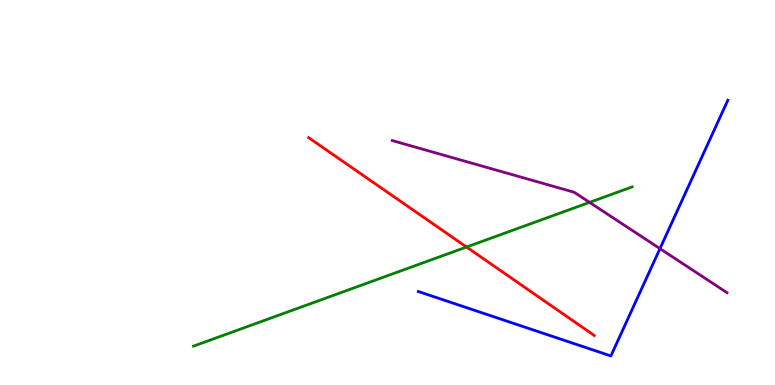[{'lines': ['blue', 'red'], 'intersections': []}, {'lines': ['green', 'red'], 'intersections': [{'x': 6.02, 'y': 3.58}]}, {'lines': ['purple', 'red'], 'intersections': []}, {'lines': ['blue', 'green'], 'intersections': []}, {'lines': ['blue', 'purple'], 'intersections': [{'x': 8.52, 'y': 3.54}]}, {'lines': ['green', 'purple'], 'intersections': [{'x': 7.61, 'y': 4.74}]}]